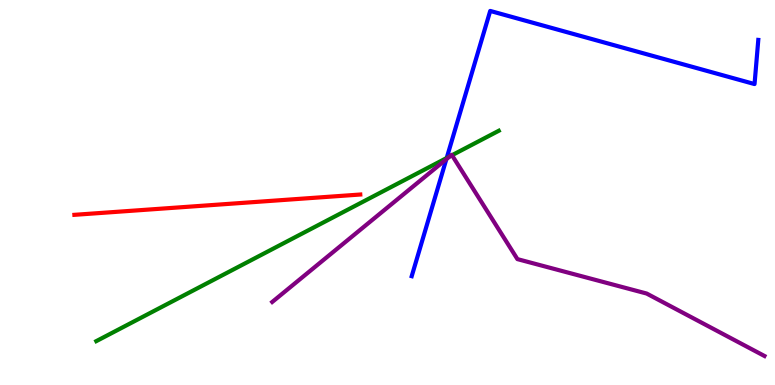[{'lines': ['blue', 'red'], 'intersections': []}, {'lines': ['green', 'red'], 'intersections': []}, {'lines': ['purple', 'red'], 'intersections': []}, {'lines': ['blue', 'green'], 'intersections': [{'x': 5.76, 'y': 5.9}]}, {'lines': ['blue', 'purple'], 'intersections': [{'x': 5.76, 'y': 5.86}]}, {'lines': ['green', 'purple'], 'intersections': [{'x': 5.8, 'y': 5.94}, {'x': 5.83, 'y': 5.97}]}]